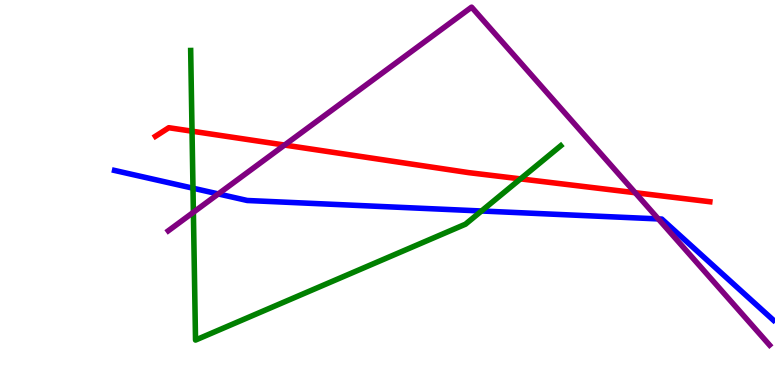[{'lines': ['blue', 'red'], 'intersections': []}, {'lines': ['green', 'red'], 'intersections': [{'x': 2.48, 'y': 6.59}, {'x': 6.72, 'y': 5.35}]}, {'lines': ['purple', 'red'], 'intersections': [{'x': 3.67, 'y': 6.23}, {'x': 8.2, 'y': 4.99}]}, {'lines': ['blue', 'green'], 'intersections': [{'x': 2.49, 'y': 5.11}, {'x': 6.21, 'y': 4.52}]}, {'lines': ['blue', 'purple'], 'intersections': [{'x': 2.82, 'y': 4.96}, {'x': 8.49, 'y': 4.31}]}, {'lines': ['green', 'purple'], 'intersections': [{'x': 2.5, 'y': 4.49}]}]